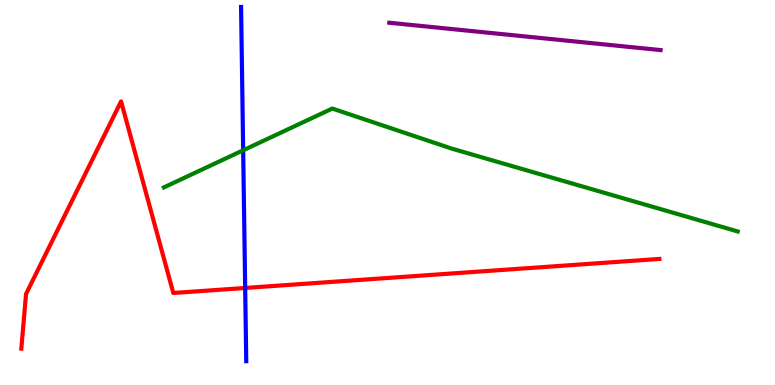[{'lines': ['blue', 'red'], 'intersections': [{'x': 3.16, 'y': 2.52}]}, {'lines': ['green', 'red'], 'intersections': []}, {'lines': ['purple', 'red'], 'intersections': []}, {'lines': ['blue', 'green'], 'intersections': [{'x': 3.14, 'y': 6.1}]}, {'lines': ['blue', 'purple'], 'intersections': []}, {'lines': ['green', 'purple'], 'intersections': []}]